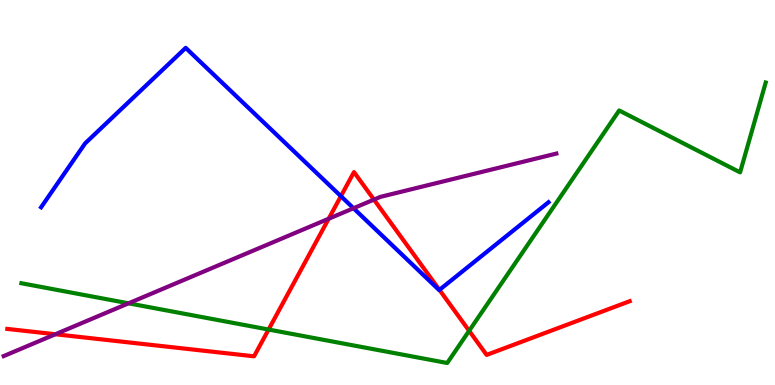[{'lines': ['blue', 'red'], 'intersections': [{'x': 4.4, 'y': 4.9}, {'x': 5.67, 'y': 2.47}]}, {'lines': ['green', 'red'], 'intersections': [{'x': 3.47, 'y': 1.44}, {'x': 6.05, 'y': 1.41}]}, {'lines': ['purple', 'red'], 'intersections': [{'x': 0.714, 'y': 1.32}, {'x': 4.24, 'y': 4.32}, {'x': 4.83, 'y': 4.82}]}, {'lines': ['blue', 'green'], 'intersections': []}, {'lines': ['blue', 'purple'], 'intersections': [{'x': 4.56, 'y': 4.59}]}, {'lines': ['green', 'purple'], 'intersections': [{'x': 1.66, 'y': 2.12}]}]